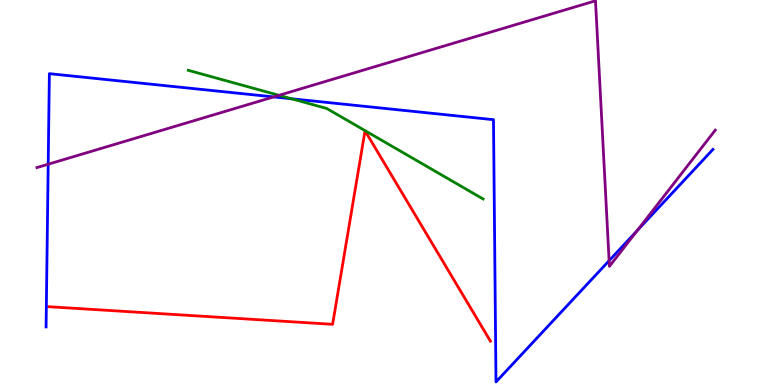[{'lines': ['blue', 'red'], 'intersections': []}, {'lines': ['green', 'red'], 'intersections': []}, {'lines': ['purple', 'red'], 'intersections': []}, {'lines': ['blue', 'green'], 'intersections': [{'x': 3.76, 'y': 7.43}]}, {'lines': ['blue', 'purple'], 'intersections': [{'x': 0.622, 'y': 5.73}, {'x': 3.53, 'y': 7.48}, {'x': 7.86, 'y': 3.23}, {'x': 8.22, 'y': 4.01}]}, {'lines': ['green', 'purple'], 'intersections': [{'x': 3.6, 'y': 7.52}]}]